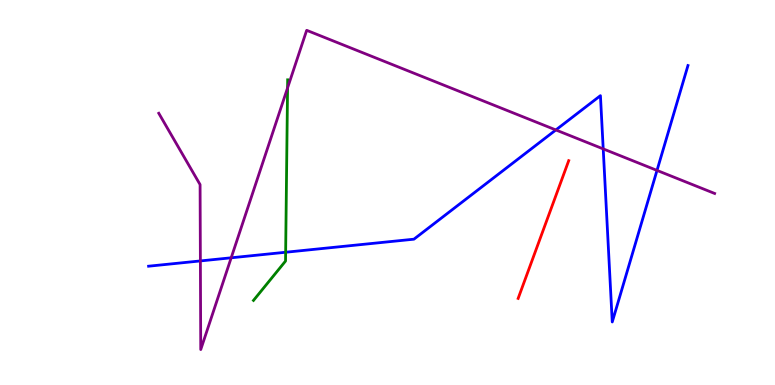[{'lines': ['blue', 'red'], 'intersections': []}, {'lines': ['green', 'red'], 'intersections': []}, {'lines': ['purple', 'red'], 'intersections': []}, {'lines': ['blue', 'green'], 'intersections': [{'x': 3.69, 'y': 3.45}]}, {'lines': ['blue', 'purple'], 'intersections': [{'x': 2.59, 'y': 3.22}, {'x': 2.98, 'y': 3.3}, {'x': 7.17, 'y': 6.62}, {'x': 7.78, 'y': 6.13}, {'x': 8.48, 'y': 5.57}]}, {'lines': ['green', 'purple'], 'intersections': [{'x': 3.71, 'y': 7.72}]}]